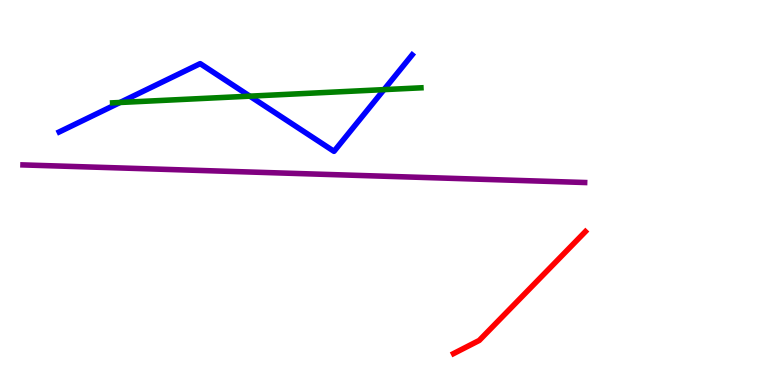[{'lines': ['blue', 'red'], 'intersections': []}, {'lines': ['green', 'red'], 'intersections': []}, {'lines': ['purple', 'red'], 'intersections': []}, {'lines': ['blue', 'green'], 'intersections': [{'x': 1.55, 'y': 7.34}, {'x': 3.22, 'y': 7.5}, {'x': 4.95, 'y': 7.67}]}, {'lines': ['blue', 'purple'], 'intersections': []}, {'lines': ['green', 'purple'], 'intersections': []}]